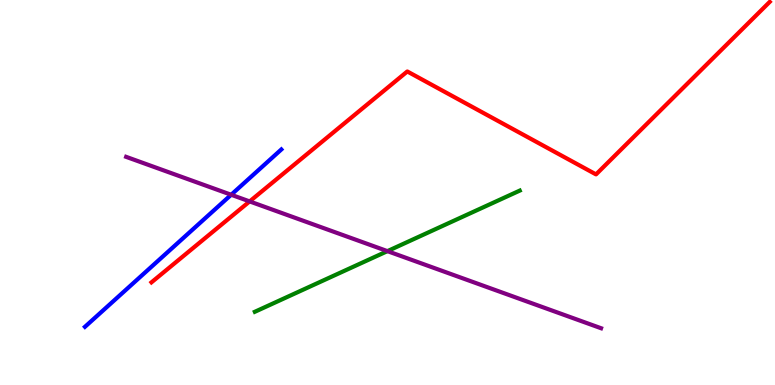[{'lines': ['blue', 'red'], 'intersections': []}, {'lines': ['green', 'red'], 'intersections': []}, {'lines': ['purple', 'red'], 'intersections': [{'x': 3.22, 'y': 4.77}]}, {'lines': ['blue', 'green'], 'intersections': []}, {'lines': ['blue', 'purple'], 'intersections': [{'x': 2.98, 'y': 4.94}]}, {'lines': ['green', 'purple'], 'intersections': [{'x': 5.0, 'y': 3.48}]}]